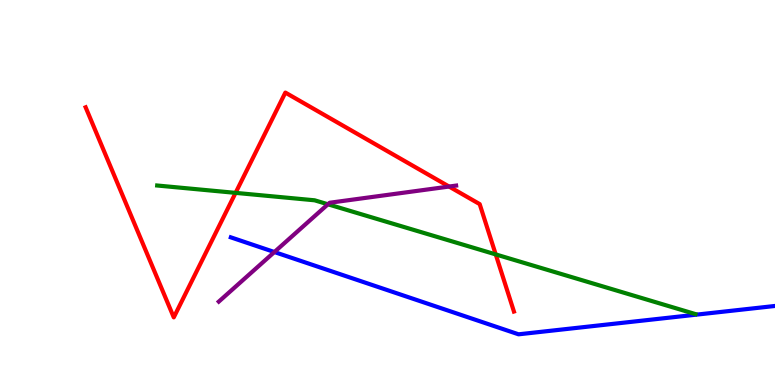[{'lines': ['blue', 'red'], 'intersections': []}, {'lines': ['green', 'red'], 'intersections': [{'x': 3.04, 'y': 4.99}, {'x': 6.4, 'y': 3.39}]}, {'lines': ['purple', 'red'], 'intersections': [{'x': 5.79, 'y': 5.15}]}, {'lines': ['blue', 'green'], 'intersections': []}, {'lines': ['blue', 'purple'], 'intersections': [{'x': 3.54, 'y': 3.45}]}, {'lines': ['green', 'purple'], 'intersections': [{'x': 4.23, 'y': 4.69}]}]